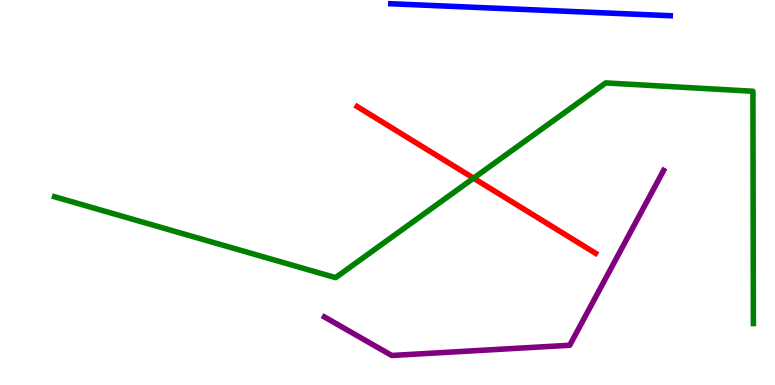[{'lines': ['blue', 'red'], 'intersections': []}, {'lines': ['green', 'red'], 'intersections': [{'x': 6.11, 'y': 5.37}]}, {'lines': ['purple', 'red'], 'intersections': []}, {'lines': ['blue', 'green'], 'intersections': []}, {'lines': ['blue', 'purple'], 'intersections': []}, {'lines': ['green', 'purple'], 'intersections': []}]